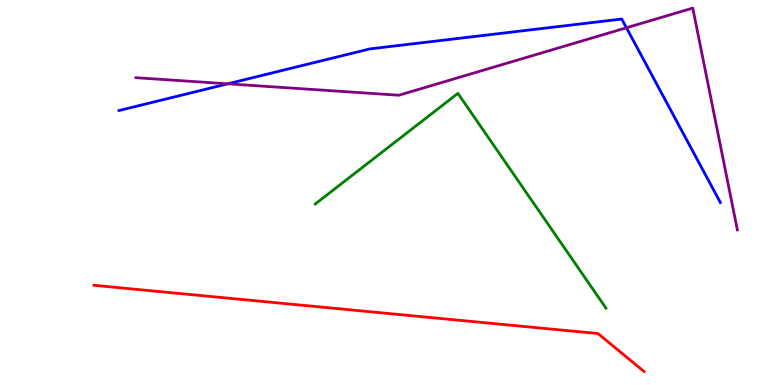[{'lines': ['blue', 'red'], 'intersections': []}, {'lines': ['green', 'red'], 'intersections': []}, {'lines': ['purple', 'red'], 'intersections': []}, {'lines': ['blue', 'green'], 'intersections': []}, {'lines': ['blue', 'purple'], 'intersections': [{'x': 2.94, 'y': 7.82}, {'x': 8.08, 'y': 9.28}]}, {'lines': ['green', 'purple'], 'intersections': []}]